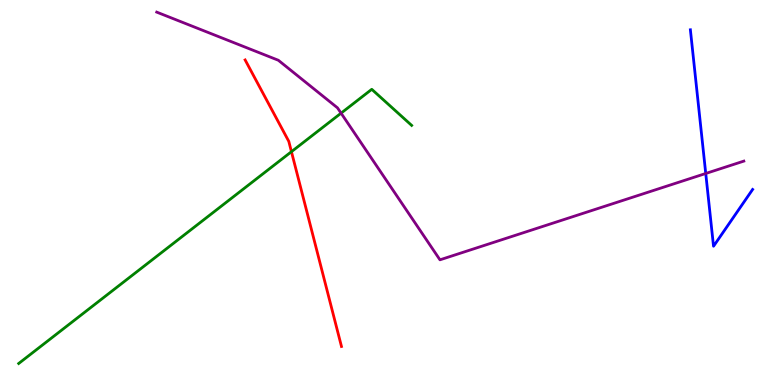[{'lines': ['blue', 'red'], 'intersections': []}, {'lines': ['green', 'red'], 'intersections': [{'x': 3.76, 'y': 6.06}]}, {'lines': ['purple', 'red'], 'intersections': []}, {'lines': ['blue', 'green'], 'intersections': []}, {'lines': ['blue', 'purple'], 'intersections': [{'x': 9.11, 'y': 5.49}]}, {'lines': ['green', 'purple'], 'intersections': [{'x': 4.4, 'y': 7.06}]}]